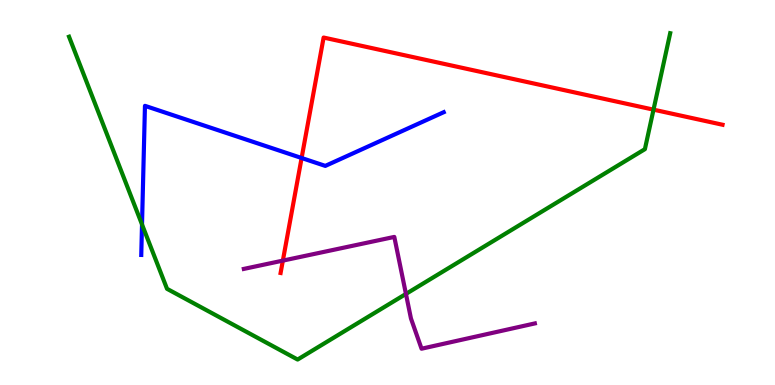[{'lines': ['blue', 'red'], 'intersections': [{'x': 3.89, 'y': 5.9}]}, {'lines': ['green', 'red'], 'intersections': [{'x': 8.43, 'y': 7.15}]}, {'lines': ['purple', 'red'], 'intersections': [{'x': 3.65, 'y': 3.23}]}, {'lines': ['blue', 'green'], 'intersections': [{'x': 1.83, 'y': 4.17}]}, {'lines': ['blue', 'purple'], 'intersections': []}, {'lines': ['green', 'purple'], 'intersections': [{'x': 5.24, 'y': 2.37}]}]